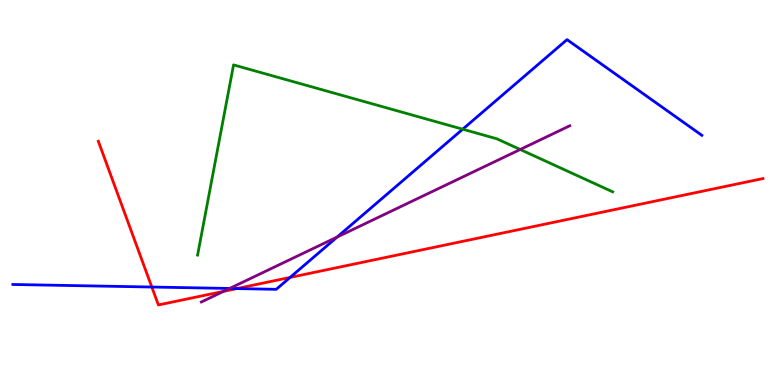[{'lines': ['blue', 'red'], 'intersections': [{'x': 1.96, 'y': 2.54}, {'x': 3.05, 'y': 2.5}, {'x': 3.74, 'y': 2.79}]}, {'lines': ['green', 'red'], 'intersections': []}, {'lines': ['purple', 'red'], 'intersections': [{'x': 2.89, 'y': 2.43}]}, {'lines': ['blue', 'green'], 'intersections': [{'x': 5.97, 'y': 6.64}]}, {'lines': ['blue', 'purple'], 'intersections': [{'x': 2.96, 'y': 2.51}, {'x': 4.35, 'y': 3.84}]}, {'lines': ['green', 'purple'], 'intersections': [{'x': 6.71, 'y': 6.12}]}]